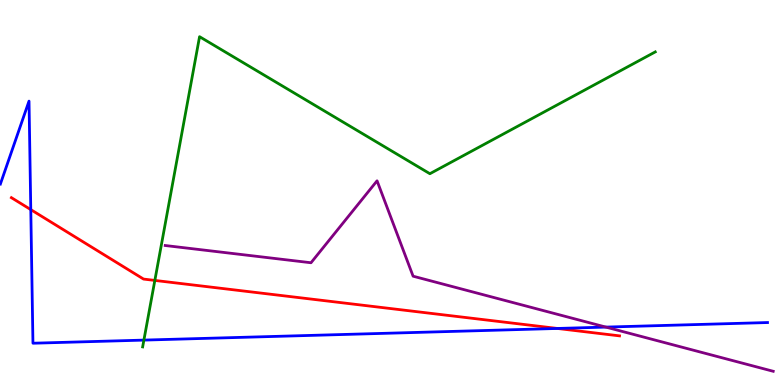[{'lines': ['blue', 'red'], 'intersections': [{'x': 0.397, 'y': 4.56}, {'x': 7.19, 'y': 1.47}]}, {'lines': ['green', 'red'], 'intersections': [{'x': 2.0, 'y': 2.72}]}, {'lines': ['purple', 'red'], 'intersections': []}, {'lines': ['blue', 'green'], 'intersections': [{'x': 1.86, 'y': 1.17}]}, {'lines': ['blue', 'purple'], 'intersections': [{'x': 7.82, 'y': 1.5}]}, {'lines': ['green', 'purple'], 'intersections': []}]